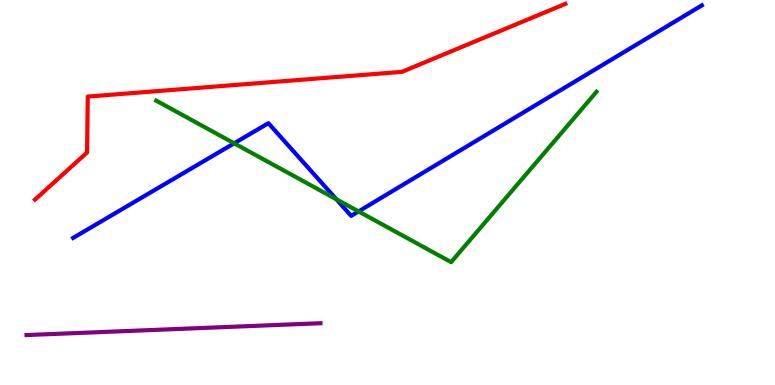[{'lines': ['blue', 'red'], 'intersections': []}, {'lines': ['green', 'red'], 'intersections': []}, {'lines': ['purple', 'red'], 'intersections': []}, {'lines': ['blue', 'green'], 'intersections': [{'x': 3.02, 'y': 6.28}, {'x': 4.34, 'y': 4.82}, {'x': 4.63, 'y': 4.51}]}, {'lines': ['blue', 'purple'], 'intersections': []}, {'lines': ['green', 'purple'], 'intersections': []}]